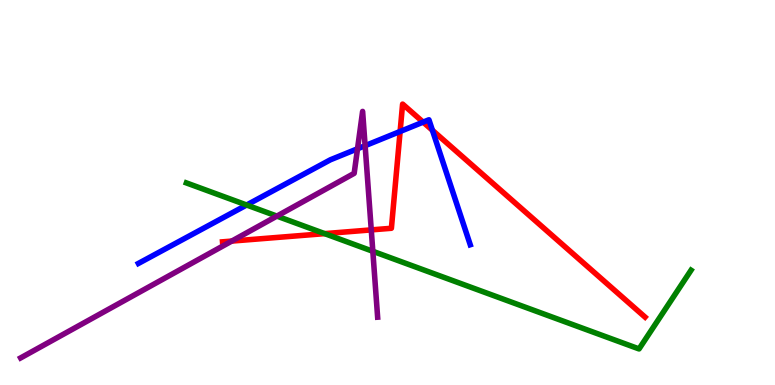[{'lines': ['blue', 'red'], 'intersections': [{'x': 5.16, 'y': 6.59}, {'x': 5.46, 'y': 6.83}, {'x': 5.58, 'y': 6.62}]}, {'lines': ['green', 'red'], 'intersections': [{'x': 4.19, 'y': 3.93}]}, {'lines': ['purple', 'red'], 'intersections': [{'x': 2.99, 'y': 3.74}, {'x': 4.79, 'y': 4.03}]}, {'lines': ['blue', 'green'], 'intersections': [{'x': 3.18, 'y': 4.68}]}, {'lines': ['blue', 'purple'], 'intersections': [{'x': 4.61, 'y': 6.14}, {'x': 4.71, 'y': 6.22}]}, {'lines': ['green', 'purple'], 'intersections': [{'x': 3.57, 'y': 4.39}, {'x': 4.81, 'y': 3.47}]}]